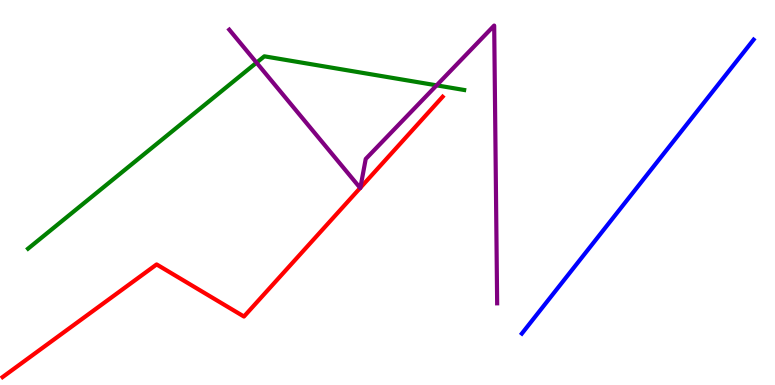[{'lines': ['blue', 'red'], 'intersections': []}, {'lines': ['green', 'red'], 'intersections': []}, {'lines': ['purple', 'red'], 'intersections': [{'x': 4.65, 'y': 5.12}, {'x': 4.65, 'y': 5.12}]}, {'lines': ['blue', 'green'], 'intersections': []}, {'lines': ['blue', 'purple'], 'intersections': []}, {'lines': ['green', 'purple'], 'intersections': [{'x': 3.31, 'y': 8.37}, {'x': 5.63, 'y': 7.78}]}]